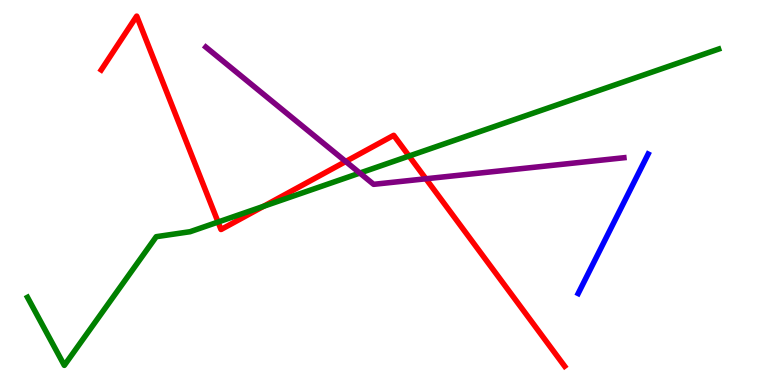[{'lines': ['blue', 'red'], 'intersections': []}, {'lines': ['green', 'red'], 'intersections': [{'x': 2.81, 'y': 4.23}, {'x': 3.4, 'y': 4.64}, {'x': 5.28, 'y': 5.95}]}, {'lines': ['purple', 'red'], 'intersections': [{'x': 4.46, 'y': 5.81}, {'x': 5.5, 'y': 5.36}]}, {'lines': ['blue', 'green'], 'intersections': []}, {'lines': ['blue', 'purple'], 'intersections': []}, {'lines': ['green', 'purple'], 'intersections': [{'x': 4.64, 'y': 5.51}]}]